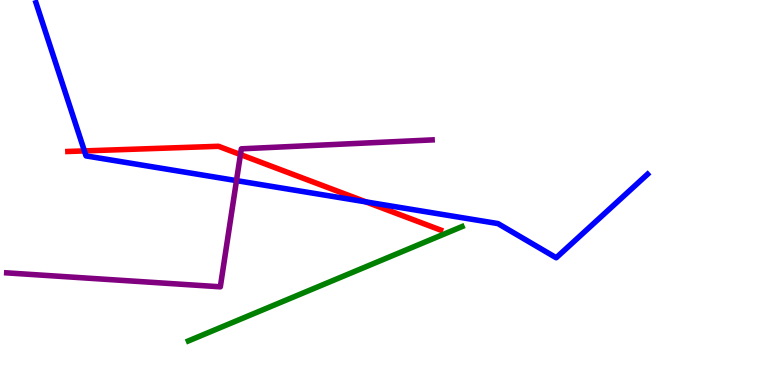[{'lines': ['blue', 'red'], 'intersections': [{'x': 1.09, 'y': 6.08}, {'x': 4.72, 'y': 4.76}]}, {'lines': ['green', 'red'], 'intersections': []}, {'lines': ['purple', 'red'], 'intersections': [{'x': 3.1, 'y': 5.99}]}, {'lines': ['blue', 'green'], 'intersections': []}, {'lines': ['blue', 'purple'], 'intersections': [{'x': 3.05, 'y': 5.31}]}, {'lines': ['green', 'purple'], 'intersections': []}]